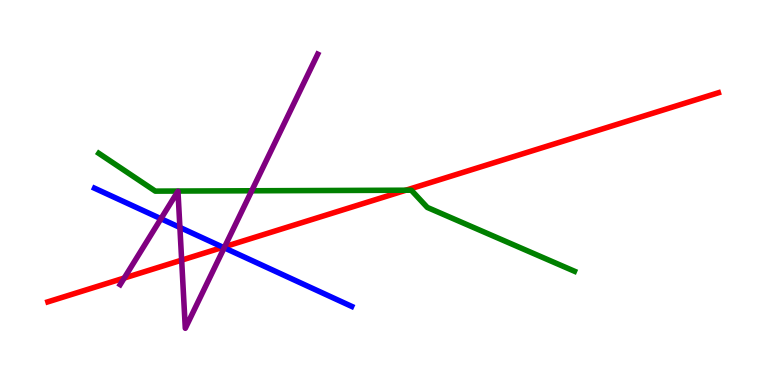[{'lines': ['blue', 'red'], 'intersections': [{'x': 2.88, 'y': 3.58}]}, {'lines': ['green', 'red'], 'intersections': [{'x': 5.24, 'y': 5.06}]}, {'lines': ['purple', 'red'], 'intersections': [{'x': 1.6, 'y': 2.78}, {'x': 2.34, 'y': 3.24}, {'x': 2.9, 'y': 3.59}]}, {'lines': ['blue', 'green'], 'intersections': []}, {'lines': ['blue', 'purple'], 'intersections': [{'x': 2.08, 'y': 4.32}, {'x': 2.32, 'y': 4.09}, {'x': 2.89, 'y': 3.56}]}, {'lines': ['green', 'purple'], 'intersections': [{'x': 3.25, 'y': 5.04}]}]